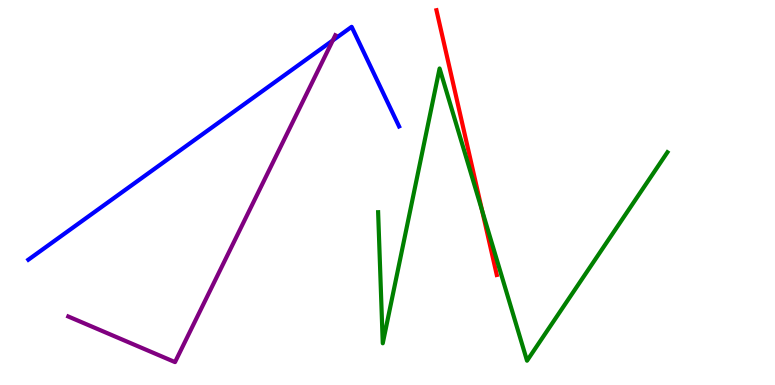[{'lines': ['blue', 'red'], 'intersections': []}, {'lines': ['green', 'red'], 'intersections': [{'x': 6.22, 'y': 4.53}]}, {'lines': ['purple', 'red'], 'intersections': []}, {'lines': ['blue', 'green'], 'intersections': []}, {'lines': ['blue', 'purple'], 'intersections': [{'x': 4.29, 'y': 8.95}]}, {'lines': ['green', 'purple'], 'intersections': []}]